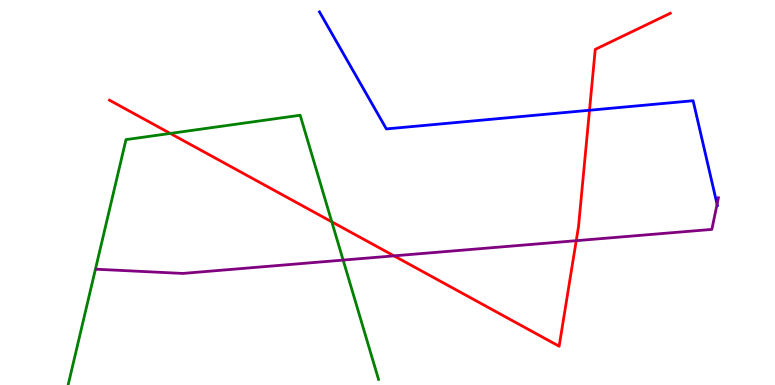[{'lines': ['blue', 'red'], 'intersections': [{'x': 7.61, 'y': 7.14}]}, {'lines': ['green', 'red'], 'intersections': [{'x': 2.2, 'y': 6.53}, {'x': 4.28, 'y': 4.24}]}, {'lines': ['purple', 'red'], 'intersections': [{'x': 5.08, 'y': 3.35}, {'x': 7.44, 'y': 3.75}]}, {'lines': ['blue', 'green'], 'intersections': []}, {'lines': ['blue', 'purple'], 'intersections': [{'x': 9.25, 'y': 4.7}]}, {'lines': ['green', 'purple'], 'intersections': [{'x': 4.43, 'y': 3.24}]}]